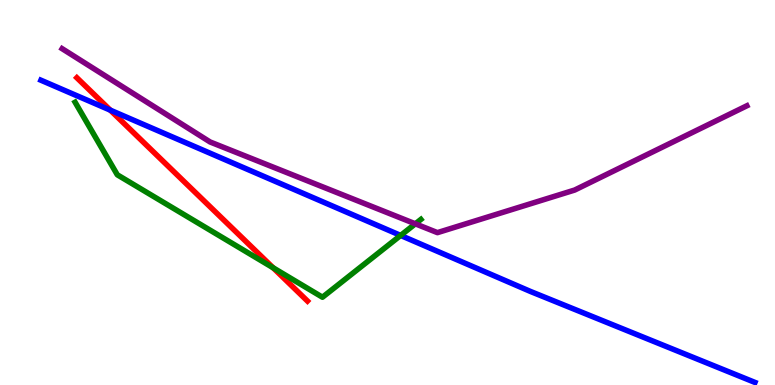[{'lines': ['blue', 'red'], 'intersections': [{'x': 1.42, 'y': 7.14}]}, {'lines': ['green', 'red'], 'intersections': [{'x': 3.52, 'y': 3.04}]}, {'lines': ['purple', 'red'], 'intersections': []}, {'lines': ['blue', 'green'], 'intersections': [{'x': 5.17, 'y': 3.88}]}, {'lines': ['blue', 'purple'], 'intersections': []}, {'lines': ['green', 'purple'], 'intersections': [{'x': 5.36, 'y': 4.19}]}]